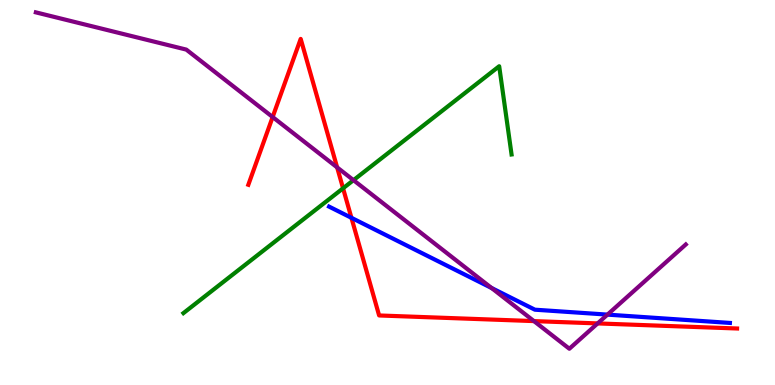[{'lines': ['blue', 'red'], 'intersections': [{'x': 4.53, 'y': 4.34}]}, {'lines': ['green', 'red'], 'intersections': [{'x': 4.43, 'y': 5.11}]}, {'lines': ['purple', 'red'], 'intersections': [{'x': 3.52, 'y': 6.96}, {'x': 4.35, 'y': 5.65}, {'x': 6.89, 'y': 1.66}, {'x': 7.71, 'y': 1.6}]}, {'lines': ['blue', 'green'], 'intersections': []}, {'lines': ['blue', 'purple'], 'intersections': [{'x': 6.34, 'y': 2.52}, {'x': 7.84, 'y': 1.83}]}, {'lines': ['green', 'purple'], 'intersections': [{'x': 4.56, 'y': 5.32}]}]